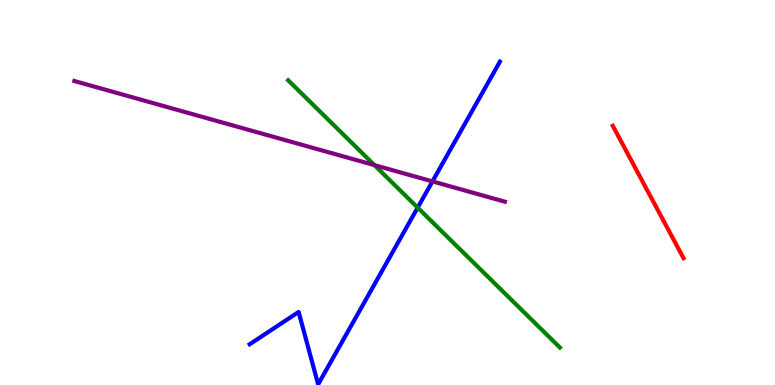[{'lines': ['blue', 'red'], 'intersections': []}, {'lines': ['green', 'red'], 'intersections': []}, {'lines': ['purple', 'red'], 'intersections': []}, {'lines': ['blue', 'green'], 'intersections': [{'x': 5.39, 'y': 4.61}]}, {'lines': ['blue', 'purple'], 'intersections': [{'x': 5.58, 'y': 5.29}]}, {'lines': ['green', 'purple'], 'intersections': [{'x': 4.83, 'y': 5.71}]}]